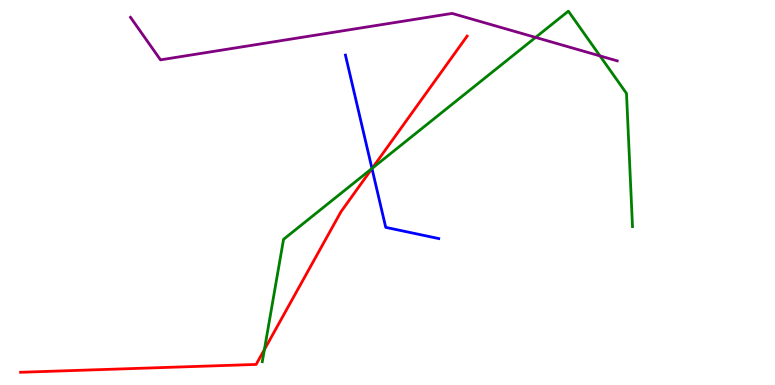[{'lines': ['blue', 'red'], 'intersections': [{'x': 4.8, 'y': 5.62}]}, {'lines': ['green', 'red'], 'intersections': [{'x': 3.41, 'y': 0.92}, {'x': 4.8, 'y': 5.63}]}, {'lines': ['purple', 'red'], 'intersections': []}, {'lines': ['blue', 'green'], 'intersections': [{'x': 4.8, 'y': 5.62}]}, {'lines': ['blue', 'purple'], 'intersections': []}, {'lines': ['green', 'purple'], 'intersections': [{'x': 6.91, 'y': 9.03}, {'x': 7.74, 'y': 8.55}]}]